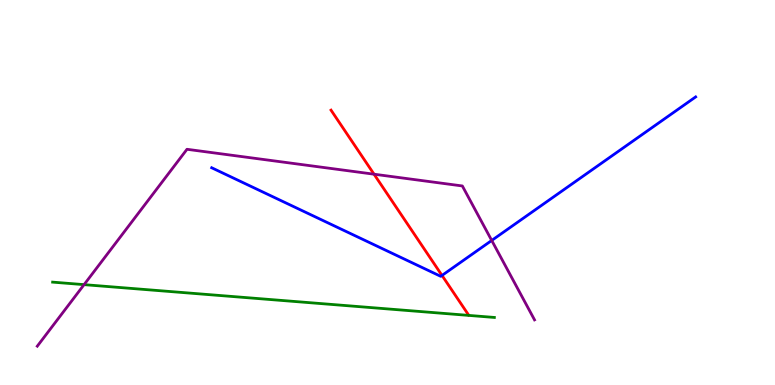[{'lines': ['blue', 'red'], 'intersections': [{'x': 5.7, 'y': 2.85}]}, {'lines': ['green', 'red'], 'intersections': []}, {'lines': ['purple', 'red'], 'intersections': [{'x': 4.83, 'y': 5.48}]}, {'lines': ['blue', 'green'], 'intersections': []}, {'lines': ['blue', 'purple'], 'intersections': [{'x': 6.34, 'y': 3.75}]}, {'lines': ['green', 'purple'], 'intersections': [{'x': 1.08, 'y': 2.61}]}]